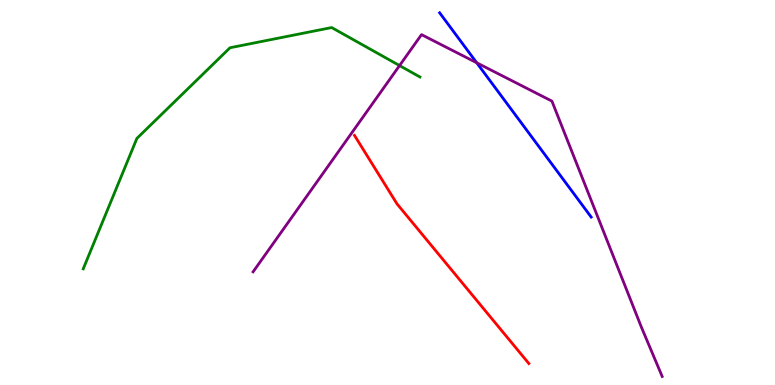[{'lines': ['blue', 'red'], 'intersections': []}, {'lines': ['green', 'red'], 'intersections': []}, {'lines': ['purple', 'red'], 'intersections': []}, {'lines': ['blue', 'green'], 'intersections': []}, {'lines': ['blue', 'purple'], 'intersections': [{'x': 6.15, 'y': 8.37}]}, {'lines': ['green', 'purple'], 'intersections': [{'x': 5.16, 'y': 8.3}]}]